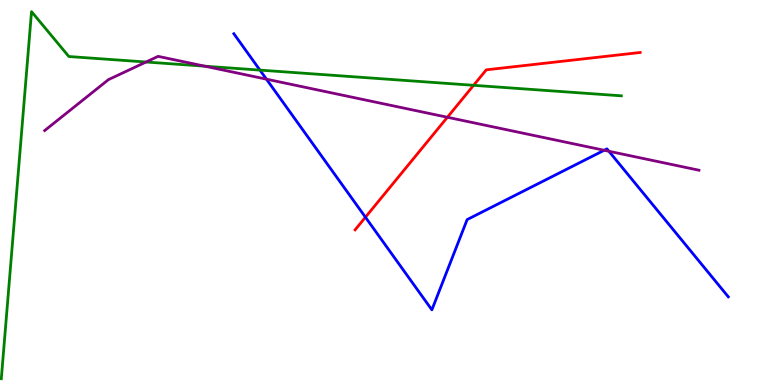[{'lines': ['blue', 'red'], 'intersections': [{'x': 4.72, 'y': 4.36}]}, {'lines': ['green', 'red'], 'intersections': [{'x': 6.11, 'y': 7.78}]}, {'lines': ['purple', 'red'], 'intersections': [{'x': 5.77, 'y': 6.95}]}, {'lines': ['blue', 'green'], 'intersections': [{'x': 3.35, 'y': 8.18}]}, {'lines': ['blue', 'purple'], 'intersections': [{'x': 3.44, 'y': 7.94}, {'x': 7.8, 'y': 6.1}, {'x': 7.86, 'y': 6.07}]}, {'lines': ['green', 'purple'], 'intersections': [{'x': 1.88, 'y': 8.39}, {'x': 2.64, 'y': 8.28}]}]